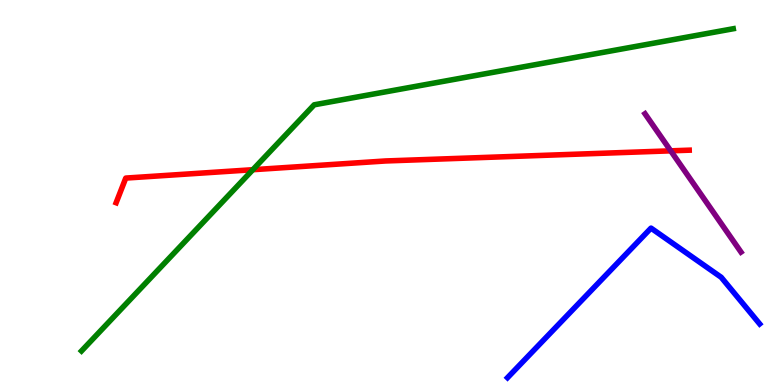[{'lines': ['blue', 'red'], 'intersections': []}, {'lines': ['green', 'red'], 'intersections': [{'x': 3.26, 'y': 5.59}]}, {'lines': ['purple', 'red'], 'intersections': [{'x': 8.65, 'y': 6.08}]}, {'lines': ['blue', 'green'], 'intersections': []}, {'lines': ['blue', 'purple'], 'intersections': []}, {'lines': ['green', 'purple'], 'intersections': []}]